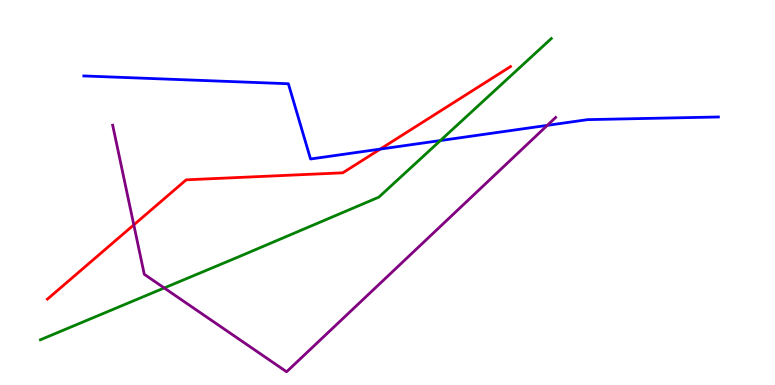[{'lines': ['blue', 'red'], 'intersections': [{'x': 4.91, 'y': 6.13}]}, {'lines': ['green', 'red'], 'intersections': []}, {'lines': ['purple', 'red'], 'intersections': [{'x': 1.73, 'y': 4.16}]}, {'lines': ['blue', 'green'], 'intersections': [{'x': 5.68, 'y': 6.35}]}, {'lines': ['blue', 'purple'], 'intersections': [{'x': 7.06, 'y': 6.74}]}, {'lines': ['green', 'purple'], 'intersections': [{'x': 2.12, 'y': 2.52}]}]